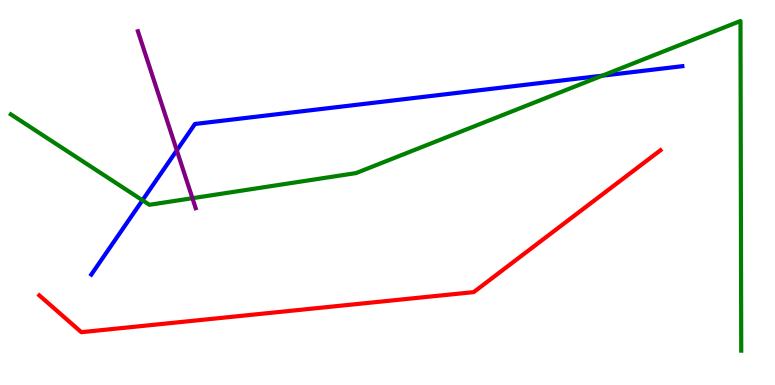[{'lines': ['blue', 'red'], 'intersections': []}, {'lines': ['green', 'red'], 'intersections': []}, {'lines': ['purple', 'red'], 'intersections': []}, {'lines': ['blue', 'green'], 'intersections': [{'x': 1.84, 'y': 4.8}, {'x': 7.77, 'y': 8.03}]}, {'lines': ['blue', 'purple'], 'intersections': [{'x': 2.28, 'y': 6.09}]}, {'lines': ['green', 'purple'], 'intersections': [{'x': 2.48, 'y': 4.85}]}]